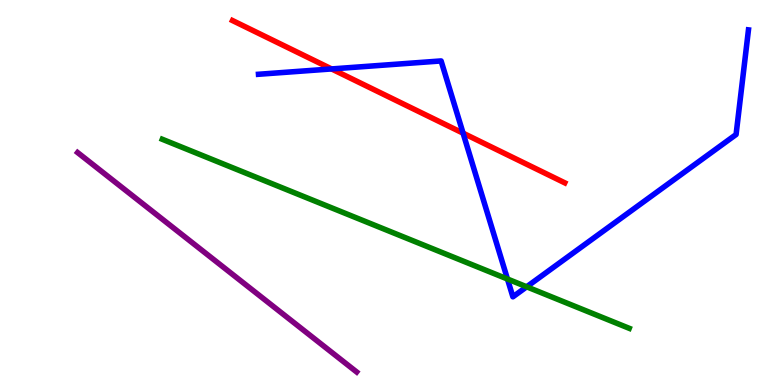[{'lines': ['blue', 'red'], 'intersections': [{'x': 4.28, 'y': 8.21}, {'x': 5.98, 'y': 6.54}]}, {'lines': ['green', 'red'], 'intersections': []}, {'lines': ['purple', 'red'], 'intersections': []}, {'lines': ['blue', 'green'], 'intersections': [{'x': 6.55, 'y': 2.75}, {'x': 6.8, 'y': 2.55}]}, {'lines': ['blue', 'purple'], 'intersections': []}, {'lines': ['green', 'purple'], 'intersections': []}]